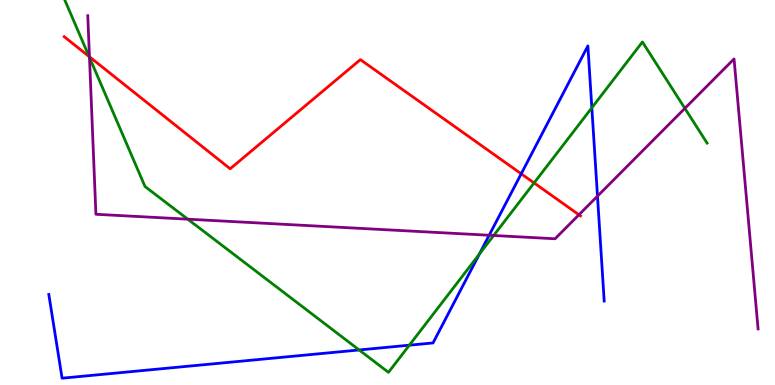[{'lines': ['blue', 'red'], 'intersections': [{'x': 6.73, 'y': 5.49}]}, {'lines': ['green', 'red'], 'intersections': [{'x': 1.15, 'y': 8.53}, {'x': 6.89, 'y': 5.25}]}, {'lines': ['purple', 'red'], 'intersections': [{'x': 1.15, 'y': 8.52}, {'x': 7.47, 'y': 4.42}]}, {'lines': ['blue', 'green'], 'intersections': [{'x': 4.63, 'y': 0.91}, {'x': 5.28, 'y': 1.03}, {'x': 6.18, 'y': 3.4}, {'x': 7.64, 'y': 7.2}]}, {'lines': ['blue', 'purple'], 'intersections': [{'x': 6.31, 'y': 3.89}, {'x': 7.71, 'y': 4.91}]}, {'lines': ['green', 'purple'], 'intersections': [{'x': 1.15, 'y': 8.51}, {'x': 2.42, 'y': 4.31}, {'x': 6.37, 'y': 3.88}, {'x': 8.84, 'y': 7.19}]}]